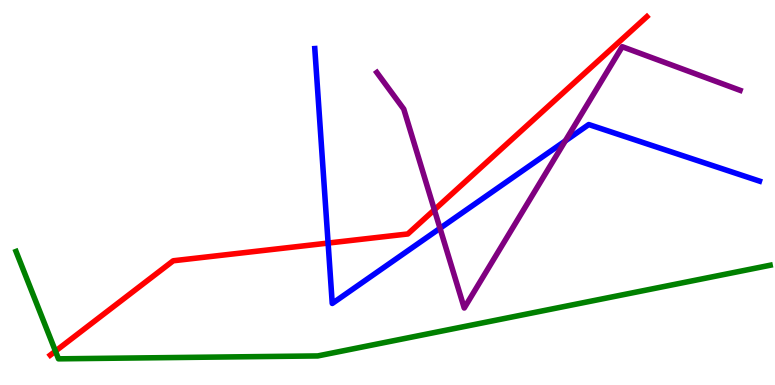[{'lines': ['blue', 'red'], 'intersections': [{'x': 4.23, 'y': 3.69}]}, {'lines': ['green', 'red'], 'intersections': [{'x': 0.715, 'y': 0.88}]}, {'lines': ['purple', 'red'], 'intersections': [{'x': 5.6, 'y': 4.55}]}, {'lines': ['blue', 'green'], 'intersections': []}, {'lines': ['blue', 'purple'], 'intersections': [{'x': 5.68, 'y': 4.07}, {'x': 7.29, 'y': 6.34}]}, {'lines': ['green', 'purple'], 'intersections': []}]